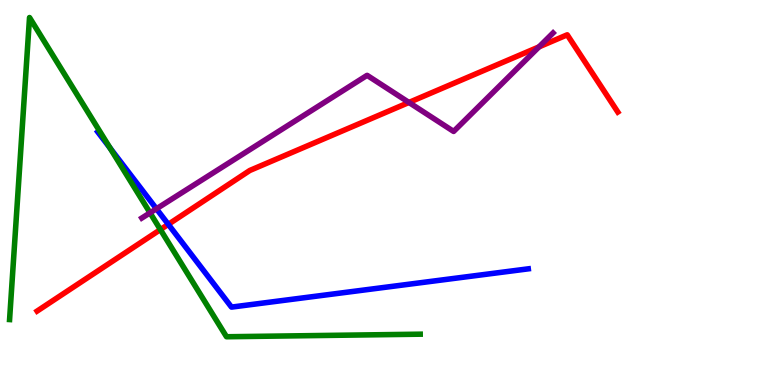[{'lines': ['blue', 'red'], 'intersections': [{'x': 2.17, 'y': 4.17}]}, {'lines': ['green', 'red'], 'intersections': [{'x': 2.07, 'y': 4.04}]}, {'lines': ['purple', 'red'], 'intersections': [{'x': 5.28, 'y': 7.34}, {'x': 6.96, 'y': 8.78}]}, {'lines': ['blue', 'green'], 'intersections': [{'x': 1.42, 'y': 6.15}]}, {'lines': ['blue', 'purple'], 'intersections': [{'x': 2.02, 'y': 4.58}]}, {'lines': ['green', 'purple'], 'intersections': [{'x': 1.94, 'y': 4.47}]}]